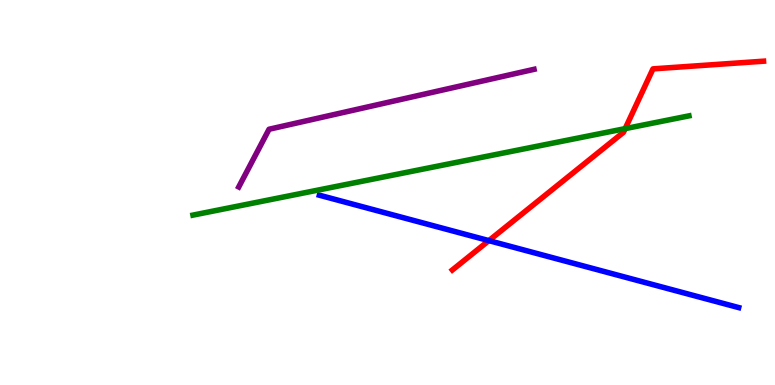[{'lines': ['blue', 'red'], 'intersections': [{'x': 6.31, 'y': 3.75}]}, {'lines': ['green', 'red'], 'intersections': [{'x': 8.07, 'y': 6.66}]}, {'lines': ['purple', 'red'], 'intersections': []}, {'lines': ['blue', 'green'], 'intersections': []}, {'lines': ['blue', 'purple'], 'intersections': []}, {'lines': ['green', 'purple'], 'intersections': []}]